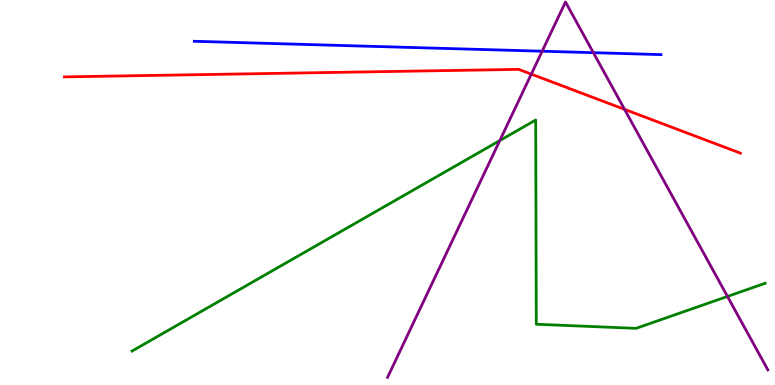[{'lines': ['blue', 'red'], 'intersections': []}, {'lines': ['green', 'red'], 'intersections': []}, {'lines': ['purple', 'red'], 'intersections': [{'x': 6.86, 'y': 8.07}, {'x': 8.06, 'y': 7.16}]}, {'lines': ['blue', 'green'], 'intersections': []}, {'lines': ['blue', 'purple'], 'intersections': [{'x': 7.0, 'y': 8.67}, {'x': 7.66, 'y': 8.63}]}, {'lines': ['green', 'purple'], 'intersections': [{'x': 6.45, 'y': 6.35}, {'x': 9.39, 'y': 2.3}]}]